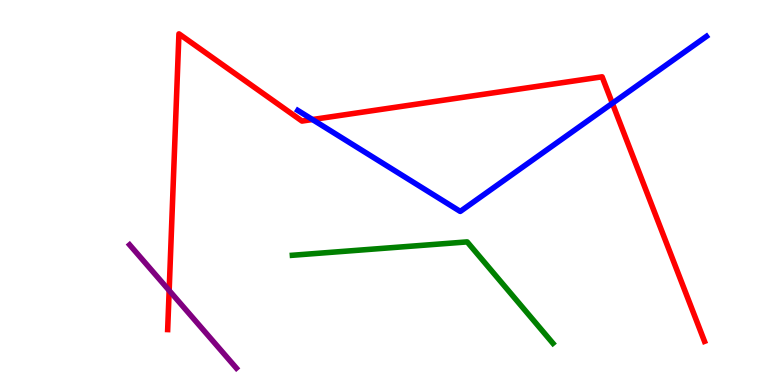[{'lines': ['blue', 'red'], 'intersections': [{'x': 4.03, 'y': 6.9}, {'x': 7.9, 'y': 7.32}]}, {'lines': ['green', 'red'], 'intersections': []}, {'lines': ['purple', 'red'], 'intersections': [{'x': 2.18, 'y': 2.45}]}, {'lines': ['blue', 'green'], 'intersections': []}, {'lines': ['blue', 'purple'], 'intersections': []}, {'lines': ['green', 'purple'], 'intersections': []}]